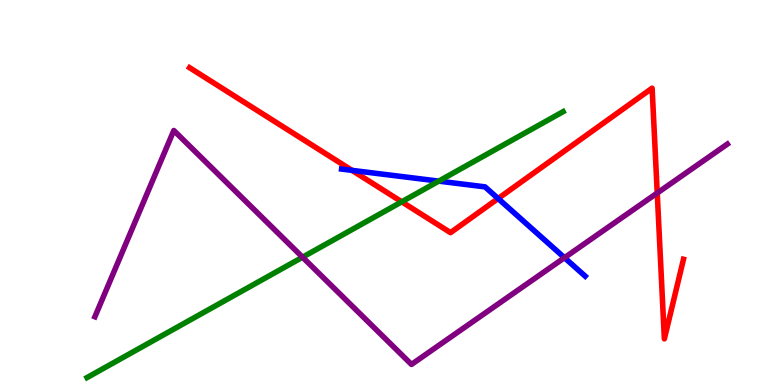[{'lines': ['blue', 'red'], 'intersections': [{'x': 4.54, 'y': 5.57}, {'x': 6.43, 'y': 4.84}]}, {'lines': ['green', 'red'], 'intersections': [{'x': 5.18, 'y': 4.76}]}, {'lines': ['purple', 'red'], 'intersections': [{'x': 8.48, 'y': 4.99}]}, {'lines': ['blue', 'green'], 'intersections': [{'x': 5.66, 'y': 5.3}]}, {'lines': ['blue', 'purple'], 'intersections': [{'x': 7.28, 'y': 3.31}]}, {'lines': ['green', 'purple'], 'intersections': [{'x': 3.9, 'y': 3.32}]}]